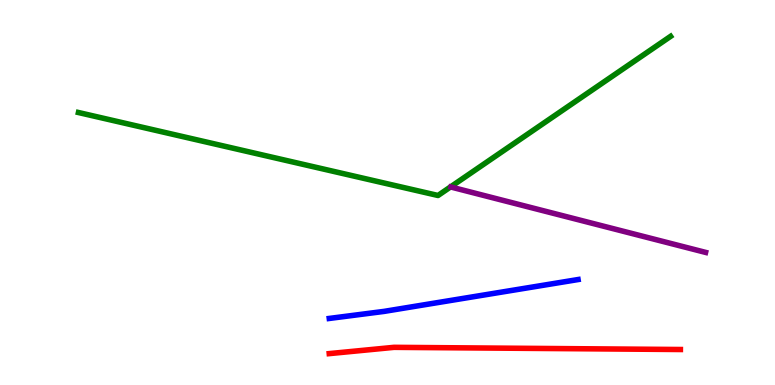[{'lines': ['blue', 'red'], 'intersections': []}, {'lines': ['green', 'red'], 'intersections': []}, {'lines': ['purple', 'red'], 'intersections': []}, {'lines': ['blue', 'green'], 'intersections': []}, {'lines': ['blue', 'purple'], 'intersections': []}, {'lines': ['green', 'purple'], 'intersections': []}]